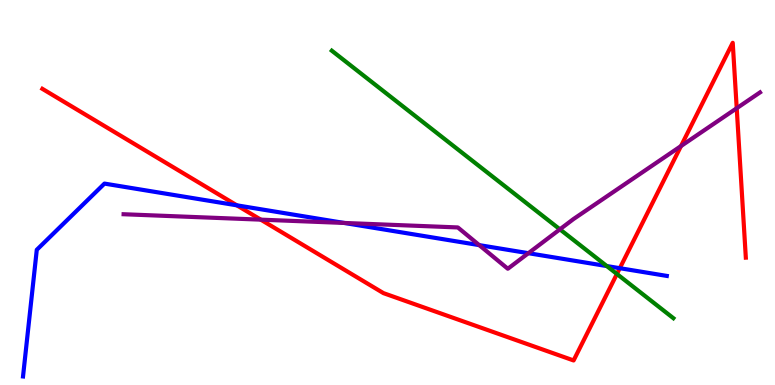[{'lines': ['blue', 'red'], 'intersections': [{'x': 3.06, 'y': 4.67}, {'x': 8.0, 'y': 3.03}]}, {'lines': ['green', 'red'], 'intersections': [{'x': 7.96, 'y': 2.88}]}, {'lines': ['purple', 'red'], 'intersections': [{'x': 3.36, 'y': 4.29}, {'x': 8.79, 'y': 6.21}, {'x': 9.51, 'y': 7.19}]}, {'lines': ['blue', 'green'], 'intersections': [{'x': 7.83, 'y': 3.09}]}, {'lines': ['blue', 'purple'], 'intersections': [{'x': 4.44, 'y': 4.21}, {'x': 6.18, 'y': 3.63}, {'x': 6.82, 'y': 3.42}]}, {'lines': ['green', 'purple'], 'intersections': [{'x': 7.22, 'y': 4.04}]}]